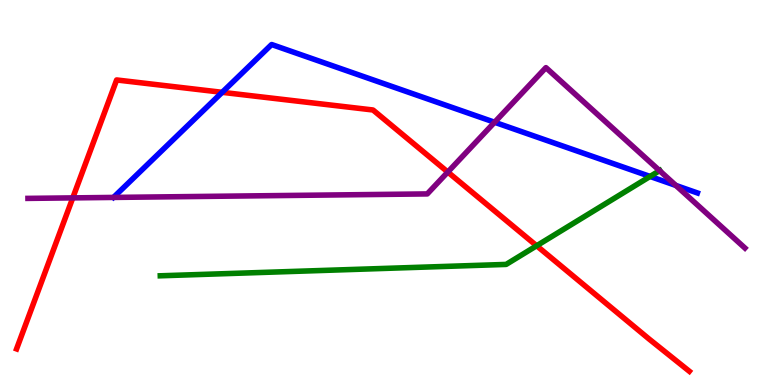[{'lines': ['blue', 'red'], 'intersections': [{'x': 2.87, 'y': 7.6}]}, {'lines': ['green', 'red'], 'intersections': [{'x': 6.92, 'y': 3.62}]}, {'lines': ['purple', 'red'], 'intersections': [{'x': 0.939, 'y': 4.86}, {'x': 5.78, 'y': 5.53}]}, {'lines': ['blue', 'green'], 'intersections': [{'x': 8.39, 'y': 5.42}]}, {'lines': ['blue', 'purple'], 'intersections': [{'x': 6.38, 'y': 6.82}, {'x': 8.72, 'y': 5.18}]}, {'lines': ['green', 'purple'], 'intersections': [{'x': 8.51, 'y': 5.57}]}]